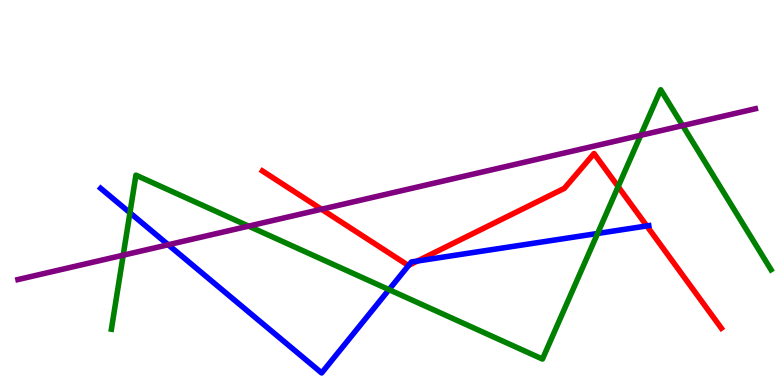[{'lines': ['blue', 'red'], 'intersections': [{'x': 5.27, 'y': 3.11}, {'x': 5.39, 'y': 3.22}, {'x': 8.35, 'y': 4.13}]}, {'lines': ['green', 'red'], 'intersections': [{'x': 7.98, 'y': 5.15}]}, {'lines': ['purple', 'red'], 'intersections': [{'x': 4.15, 'y': 4.57}]}, {'lines': ['blue', 'green'], 'intersections': [{'x': 1.68, 'y': 4.47}, {'x': 5.02, 'y': 2.48}, {'x': 7.71, 'y': 3.94}]}, {'lines': ['blue', 'purple'], 'intersections': [{'x': 2.17, 'y': 3.64}]}, {'lines': ['green', 'purple'], 'intersections': [{'x': 1.59, 'y': 3.37}, {'x': 3.21, 'y': 4.13}, {'x': 8.27, 'y': 6.49}, {'x': 8.81, 'y': 6.74}]}]